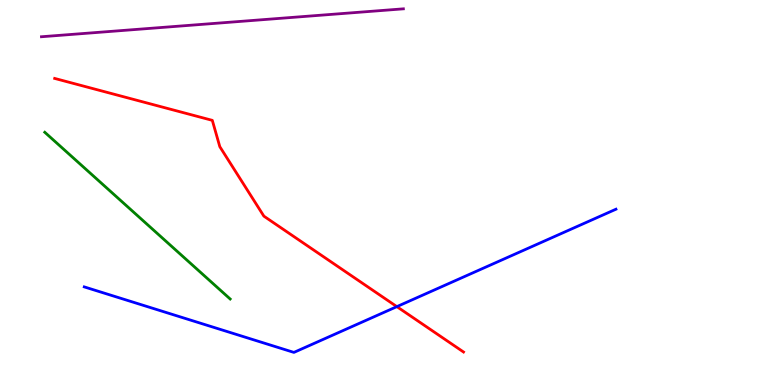[{'lines': ['blue', 'red'], 'intersections': [{'x': 5.12, 'y': 2.04}]}, {'lines': ['green', 'red'], 'intersections': []}, {'lines': ['purple', 'red'], 'intersections': []}, {'lines': ['blue', 'green'], 'intersections': []}, {'lines': ['blue', 'purple'], 'intersections': []}, {'lines': ['green', 'purple'], 'intersections': []}]